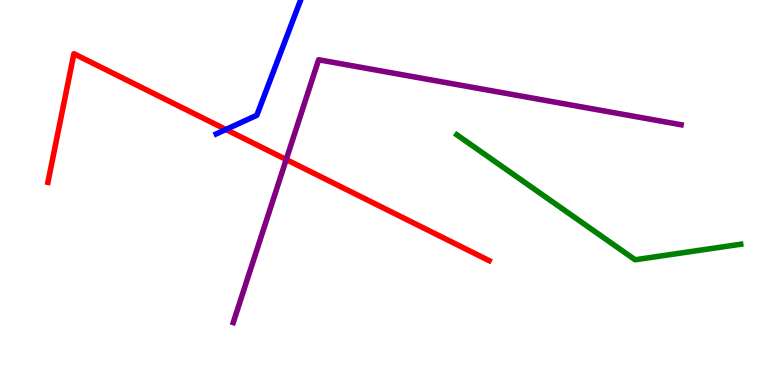[{'lines': ['blue', 'red'], 'intersections': [{'x': 2.91, 'y': 6.64}]}, {'lines': ['green', 'red'], 'intersections': []}, {'lines': ['purple', 'red'], 'intersections': [{'x': 3.69, 'y': 5.86}]}, {'lines': ['blue', 'green'], 'intersections': []}, {'lines': ['blue', 'purple'], 'intersections': []}, {'lines': ['green', 'purple'], 'intersections': []}]